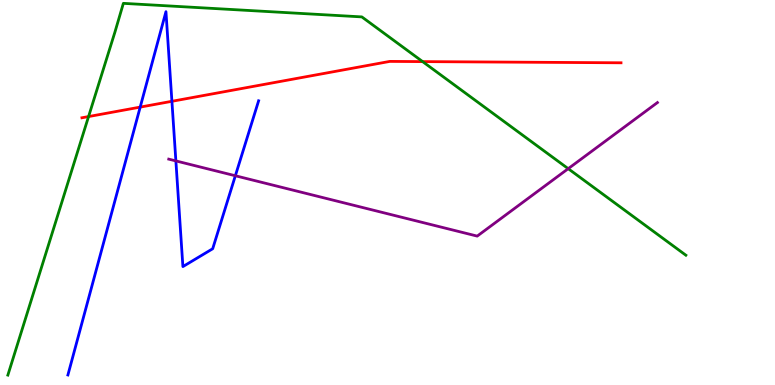[{'lines': ['blue', 'red'], 'intersections': [{'x': 1.81, 'y': 7.22}, {'x': 2.22, 'y': 7.37}]}, {'lines': ['green', 'red'], 'intersections': [{'x': 1.14, 'y': 6.97}, {'x': 5.45, 'y': 8.4}]}, {'lines': ['purple', 'red'], 'intersections': []}, {'lines': ['blue', 'green'], 'intersections': []}, {'lines': ['blue', 'purple'], 'intersections': [{'x': 2.27, 'y': 5.82}, {'x': 3.04, 'y': 5.43}]}, {'lines': ['green', 'purple'], 'intersections': [{'x': 7.33, 'y': 5.62}]}]